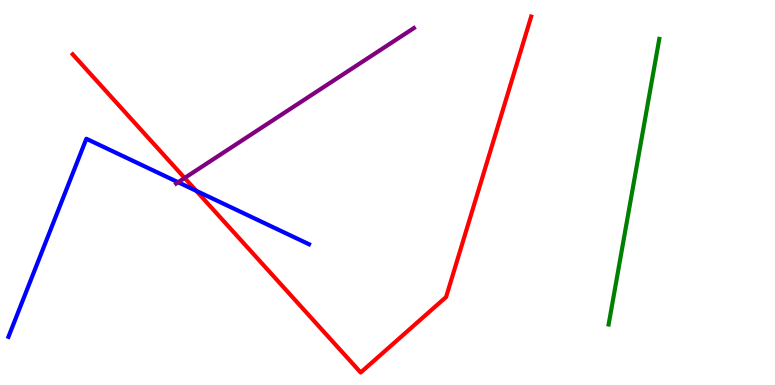[{'lines': ['blue', 'red'], 'intersections': [{'x': 2.53, 'y': 5.04}]}, {'lines': ['green', 'red'], 'intersections': []}, {'lines': ['purple', 'red'], 'intersections': [{'x': 2.38, 'y': 5.38}]}, {'lines': ['blue', 'green'], 'intersections': []}, {'lines': ['blue', 'purple'], 'intersections': [{'x': 2.3, 'y': 5.27}]}, {'lines': ['green', 'purple'], 'intersections': []}]